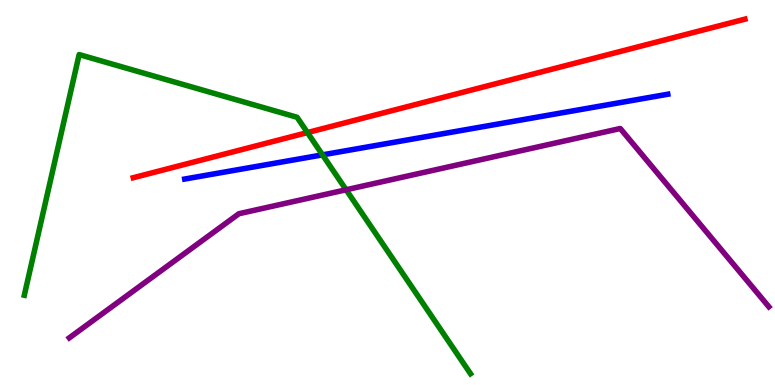[{'lines': ['blue', 'red'], 'intersections': []}, {'lines': ['green', 'red'], 'intersections': [{'x': 3.97, 'y': 6.56}]}, {'lines': ['purple', 'red'], 'intersections': []}, {'lines': ['blue', 'green'], 'intersections': [{'x': 4.16, 'y': 5.98}]}, {'lines': ['blue', 'purple'], 'intersections': []}, {'lines': ['green', 'purple'], 'intersections': [{'x': 4.47, 'y': 5.07}]}]